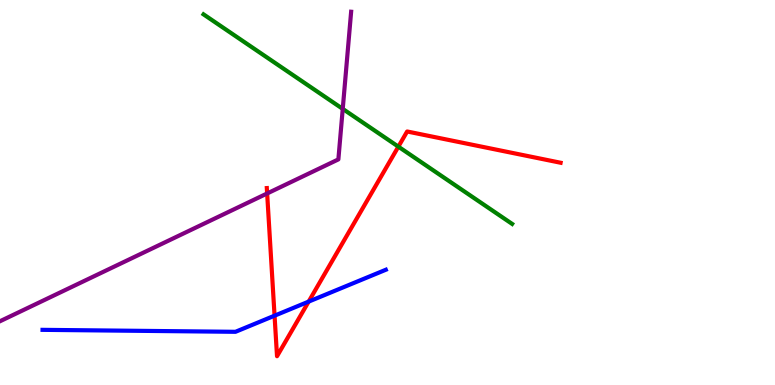[{'lines': ['blue', 'red'], 'intersections': [{'x': 3.54, 'y': 1.8}, {'x': 3.98, 'y': 2.17}]}, {'lines': ['green', 'red'], 'intersections': [{'x': 5.14, 'y': 6.19}]}, {'lines': ['purple', 'red'], 'intersections': [{'x': 3.45, 'y': 4.97}]}, {'lines': ['blue', 'green'], 'intersections': []}, {'lines': ['blue', 'purple'], 'intersections': []}, {'lines': ['green', 'purple'], 'intersections': [{'x': 4.42, 'y': 7.17}]}]